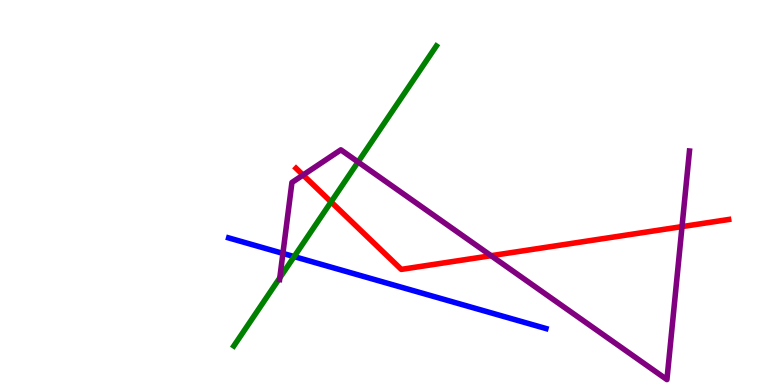[{'lines': ['blue', 'red'], 'intersections': []}, {'lines': ['green', 'red'], 'intersections': [{'x': 4.27, 'y': 4.76}]}, {'lines': ['purple', 'red'], 'intersections': [{'x': 3.91, 'y': 5.45}, {'x': 6.34, 'y': 3.36}, {'x': 8.8, 'y': 4.11}]}, {'lines': ['blue', 'green'], 'intersections': [{'x': 3.8, 'y': 3.33}]}, {'lines': ['blue', 'purple'], 'intersections': [{'x': 3.65, 'y': 3.42}]}, {'lines': ['green', 'purple'], 'intersections': [{'x': 3.61, 'y': 2.78}, {'x': 4.62, 'y': 5.79}]}]